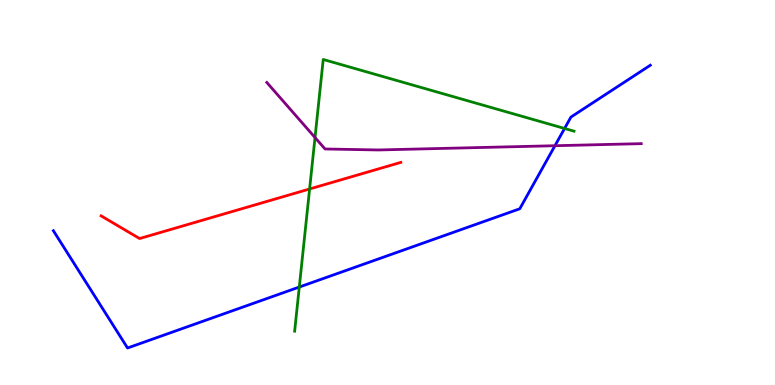[{'lines': ['blue', 'red'], 'intersections': []}, {'lines': ['green', 'red'], 'intersections': [{'x': 3.99, 'y': 5.09}]}, {'lines': ['purple', 'red'], 'intersections': []}, {'lines': ['blue', 'green'], 'intersections': [{'x': 3.86, 'y': 2.54}, {'x': 7.28, 'y': 6.66}]}, {'lines': ['blue', 'purple'], 'intersections': [{'x': 7.16, 'y': 6.22}]}, {'lines': ['green', 'purple'], 'intersections': [{'x': 4.06, 'y': 6.43}]}]